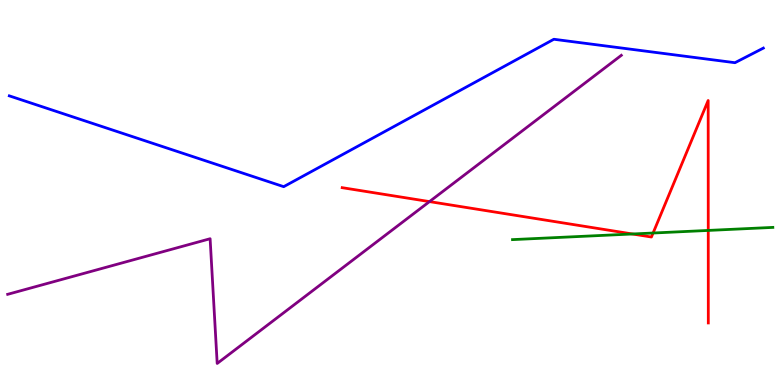[{'lines': ['blue', 'red'], 'intersections': []}, {'lines': ['green', 'red'], 'intersections': [{'x': 8.16, 'y': 3.92}, {'x': 8.43, 'y': 3.95}, {'x': 9.14, 'y': 4.01}]}, {'lines': ['purple', 'red'], 'intersections': [{'x': 5.54, 'y': 4.76}]}, {'lines': ['blue', 'green'], 'intersections': []}, {'lines': ['blue', 'purple'], 'intersections': []}, {'lines': ['green', 'purple'], 'intersections': []}]